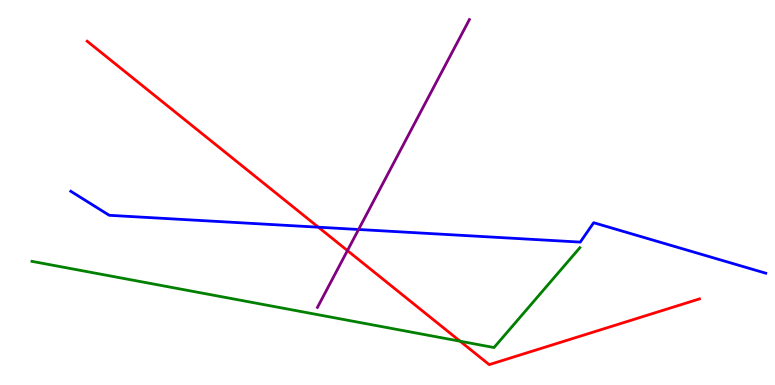[{'lines': ['blue', 'red'], 'intersections': [{'x': 4.11, 'y': 4.1}]}, {'lines': ['green', 'red'], 'intersections': [{'x': 5.94, 'y': 1.14}]}, {'lines': ['purple', 'red'], 'intersections': [{'x': 4.48, 'y': 3.49}]}, {'lines': ['blue', 'green'], 'intersections': []}, {'lines': ['blue', 'purple'], 'intersections': [{'x': 4.63, 'y': 4.04}]}, {'lines': ['green', 'purple'], 'intersections': []}]